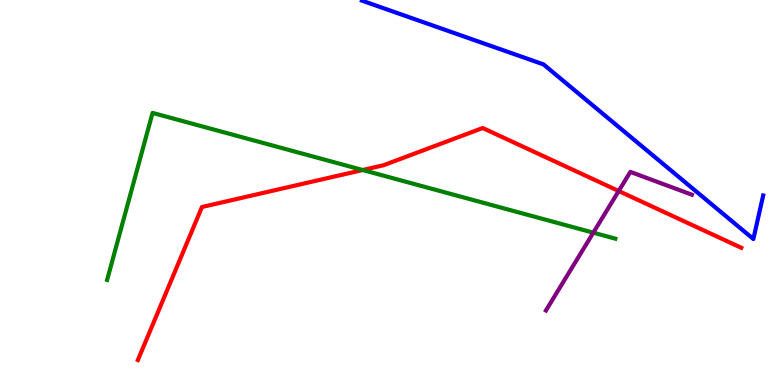[{'lines': ['blue', 'red'], 'intersections': []}, {'lines': ['green', 'red'], 'intersections': [{'x': 4.68, 'y': 5.58}]}, {'lines': ['purple', 'red'], 'intersections': [{'x': 7.98, 'y': 5.04}]}, {'lines': ['blue', 'green'], 'intersections': []}, {'lines': ['blue', 'purple'], 'intersections': []}, {'lines': ['green', 'purple'], 'intersections': [{'x': 7.66, 'y': 3.96}]}]